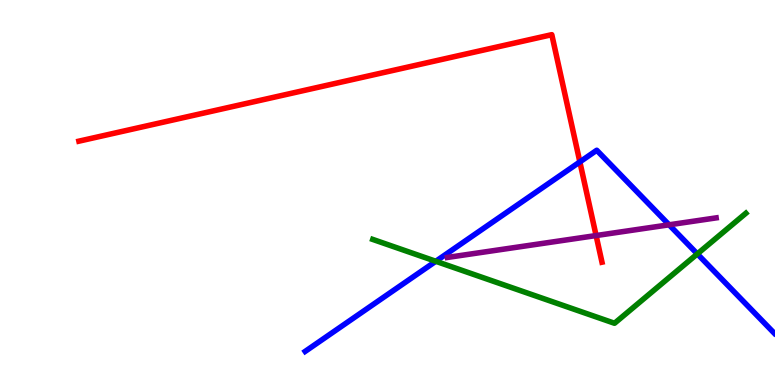[{'lines': ['blue', 'red'], 'intersections': [{'x': 7.48, 'y': 5.79}]}, {'lines': ['green', 'red'], 'intersections': []}, {'lines': ['purple', 'red'], 'intersections': [{'x': 7.69, 'y': 3.88}]}, {'lines': ['blue', 'green'], 'intersections': [{'x': 5.62, 'y': 3.21}, {'x': 9.0, 'y': 3.4}]}, {'lines': ['blue', 'purple'], 'intersections': [{'x': 8.63, 'y': 4.16}]}, {'lines': ['green', 'purple'], 'intersections': []}]